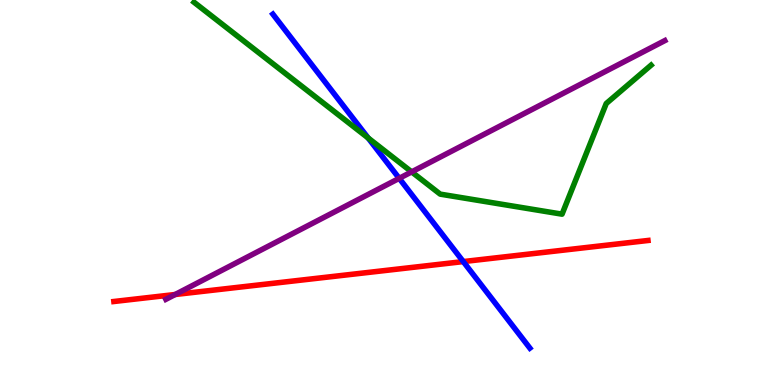[{'lines': ['blue', 'red'], 'intersections': [{'x': 5.98, 'y': 3.21}]}, {'lines': ['green', 'red'], 'intersections': []}, {'lines': ['purple', 'red'], 'intersections': [{'x': 2.26, 'y': 2.35}]}, {'lines': ['blue', 'green'], 'intersections': [{'x': 4.75, 'y': 6.42}]}, {'lines': ['blue', 'purple'], 'intersections': [{'x': 5.15, 'y': 5.37}]}, {'lines': ['green', 'purple'], 'intersections': [{'x': 5.31, 'y': 5.54}]}]